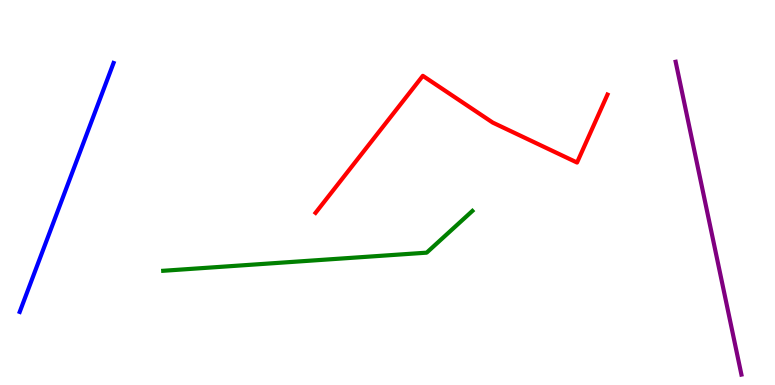[{'lines': ['blue', 'red'], 'intersections': []}, {'lines': ['green', 'red'], 'intersections': []}, {'lines': ['purple', 'red'], 'intersections': []}, {'lines': ['blue', 'green'], 'intersections': []}, {'lines': ['blue', 'purple'], 'intersections': []}, {'lines': ['green', 'purple'], 'intersections': []}]